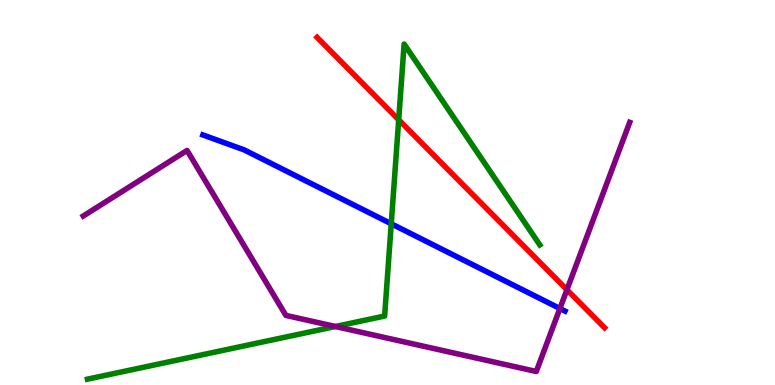[{'lines': ['blue', 'red'], 'intersections': []}, {'lines': ['green', 'red'], 'intersections': [{'x': 5.14, 'y': 6.89}]}, {'lines': ['purple', 'red'], 'intersections': [{'x': 7.32, 'y': 2.47}]}, {'lines': ['blue', 'green'], 'intersections': [{'x': 5.05, 'y': 4.19}]}, {'lines': ['blue', 'purple'], 'intersections': [{'x': 7.22, 'y': 1.99}]}, {'lines': ['green', 'purple'], 'intersections': [{'x': 4.33, 'y': 1.52}]}]